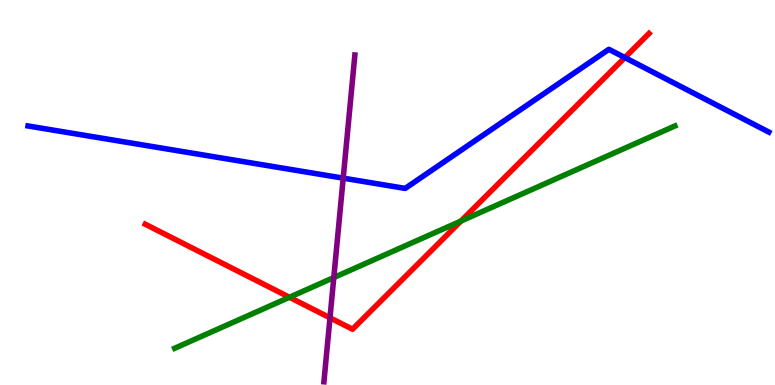[{'lines': ['blue', 'red'], 'intersections': [{'x': 8.06, 'y': 8.5}]}, {'lines': ['green', 'red'], 'intersections': [{'x': 3.73, 'y': 2.28}, {'x': 5.95, 'y': 4.26}]}, {'lines': ['purple', 'red'], 'intersections': [{'x': 4.26, 'y': 1.75}]}, {'lines': ['blue', 'green'], 'intersections': []}, {'lines': ['blue', 'purple'], 'intersections': [{'x': 4.43, 'y': 5.37}]}, {'lines': ['green', 'purple'], 'intersections': [{'x': 4.31, 'y': 2.79}]}]